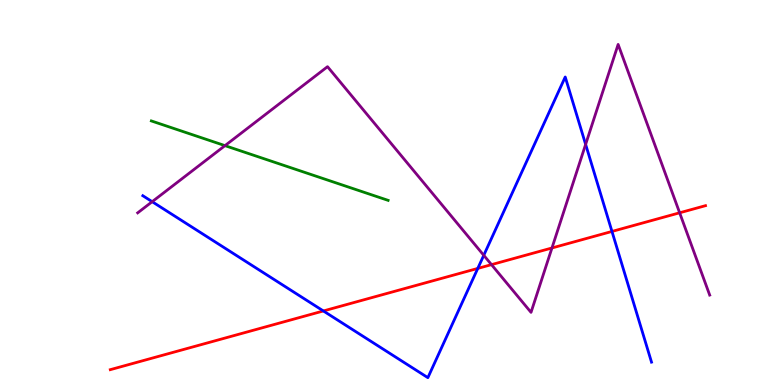[{'lines': ['blue', 'red'], 'intersections': [{'x': 4.17, 'y': 1.92}, {'x': 6.16, 'y': 3.03}, {'x': 7.9, 'y': 3.99}]}, {'lines': ['green', 'red'], 'intersections': []}, {'lines': ['purple', 'red'], 'intersections': [{'x': 6.34, 'y': 3.13}, {'x': 7.12, 'y': 3.56}, {'x': 8.77, 'y': 4.47}]}, {'lines': ['blue', 'green'], 'intersections': []}, {'lines': ['blue', 'purple'], 'intersections': [{'x': 1.96, 'y': 4.76}, {'x': 6.24, 'y': 3.37}, {'x': 7.56, 'y': 6.25}]}, {'lines': ['green', 'purple'], 'intersections': [{'x': 2.9, 'y': 6.22}]}]